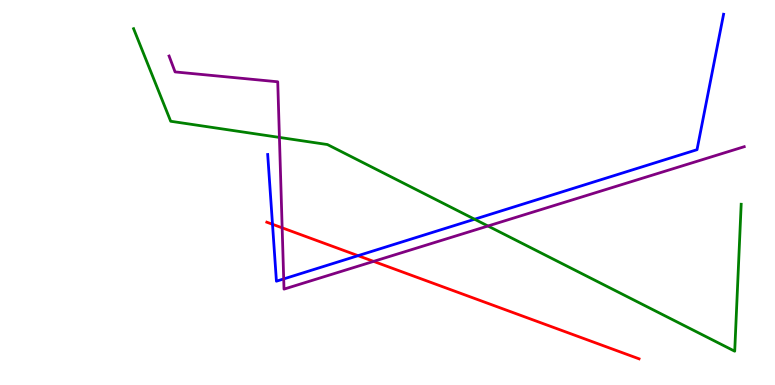[{'lines': ['blue', 'red'], 'intersections': [{'x': 3.52, 'y': 4.17}, {'x': 4.62, 'y': 3.36}]}, {'lines': ['green', 'red'], 'intersections': []}, {'lines': ['purple', 'red'], 'intersections': [{'x': 3.64, 'y': 4.08}, {'x': 4.82, 'y': 3.21}]}, {'lines': ['blue', 'green'], 'intersections': [{'x': 6.12, 'y': 4.31}]}, {'lines': ['blue', 'purple'], 'intersections': [{'x': 3.66, 'y': 2.76}]}, {'lines': ['green', 'purple'], 'intersections': [{'x': 3.61, 'y': 6.43}, {'x': 6.3, 'y': 4.13}]}]